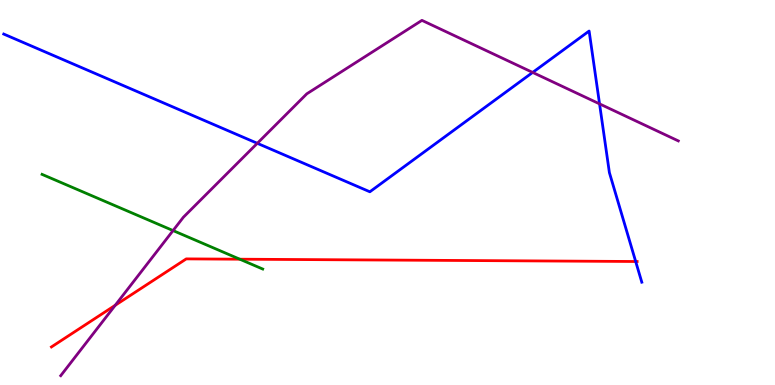[{'lines': ['blue', 'red'], 'intersections': [{'x': 8.2, 'y': 3.21}]}, {'lines': ['green', 'red'], 'intersections': [{'x': 3.09, 'y': 3.27}]}, {'lines': ['purple', 'red'], 'intersections': [{'x': 1.49, 'y': 2.07}]}, {'lines': ['blue', 'green'], 'intersections': []}, {'lines': ['blue', 'purple'], 'intersections': [{'x': 3.32, 'y': 6.28}, {'x': 6.87, 'y': 8.12}, {'x': 7.74, 'y': 7.3}]}, {'lines': ['green', 'purple'], 'intersections': [{'x': 2.23, 'y': 4.01}]}]